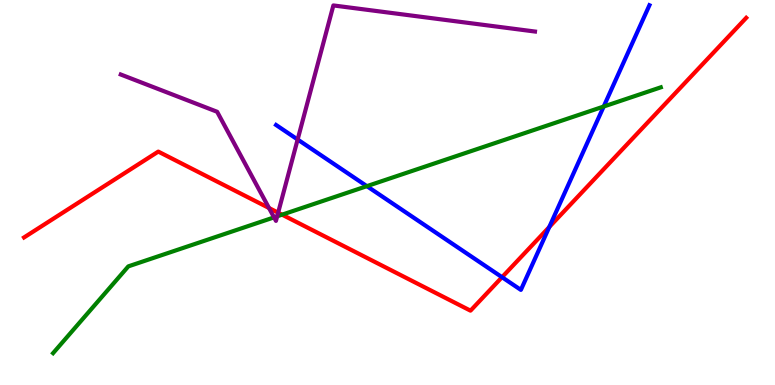[{'lines': ['blue', 'red'], 'intersections': [{'x': 6.48, 'y': 2.8}, {'x': 7.09, 'y': 4.1}]}, {'lines': ['green', 'red'], 'intersections': [{'x': 3.64, 'y': 4.42}]}, {'lines': ['purple', 'red'], 'intersections': [{'x': 3.47, 'y': 4.6}, {'x': 3.59, 'y': 4.48}]}, {'lines': ['blue', 'green'], 'intersections': [{'x': 4.73, 'y': 5.16}, {'x': 7.79, 'y': 7.23}]}, {'lines': ['blue', 'purple'], 'intersections': [{'x': 3.84, 'y': 6.38}]}, {'lines': ['green', 'purple'], 'intersections': [{'x': 3.54, 'y': 4.35}, {'x': 3.58, 'y': 4.38}]}]